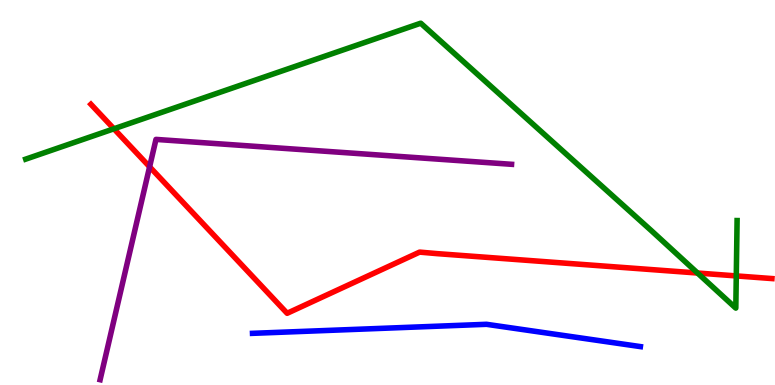[{'lines': ['blue', 'red'], 'intersections': []}, {'lines': ['green', 'red'], 'intersections': [{'x': 1.47, 'y': 6.65}, {'x': 9.0, 'y': 2.91}, {'x': 9.5, 'y': 2.83}]}, {'lines': ['purple', 'red'], 'intersections': [{'x': 1.93, 'y': 5.67}]}, {'lines': ['blue', 'green'], 'intersections': []}, {'lines': ['blue', 'purple'], 'intersections': []}, {'lines': ['green', 'purple'], 'intersections': []}]